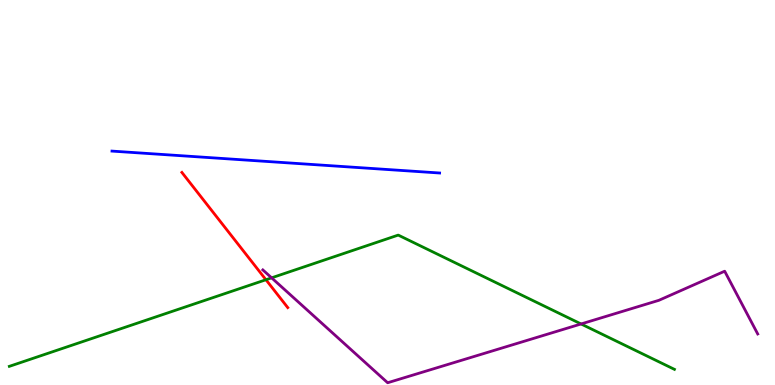[{'lines': ['blue', 'red'], 'intersections': []}, {'lines': ['green', 'red'], 'intersections': [{'x': 3.43, 'y': 2.73}]}, {'lines': ['purple', 'red'], 'intersections': []}, {'lines': ['blue', 'green'], 'intersections': []}, {'lines': ['blue', 'purple'], 'intersections': []}, {'lines': ['green', 'purple'], 'intersections': [{'x': 3.5, 'y': 2.78}, {'x': 7.5, 'y': 1.59}]}]